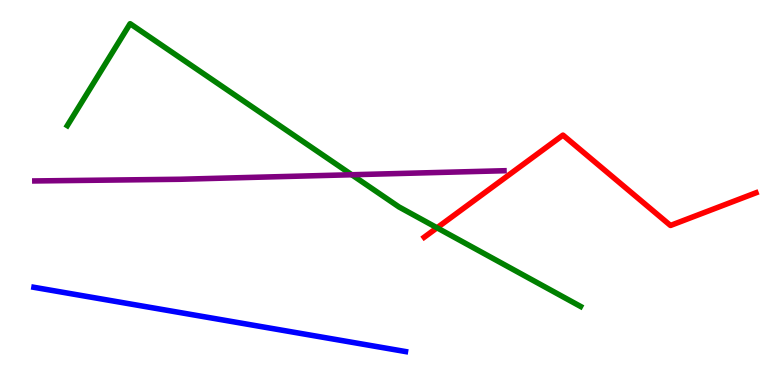[{'lines': ['blue', 'red'], 'intersections': []}, {'lines': ['green', 'red'], 'intersections': [{'x': 5.64, 'y': 4.08}]}, {'lines': ['purple', 'red'], 'intersections': []}, {'lines': ['blue', 'green'], 'intersections': []}, {'lines': ['blue', 'purple'], 'intersections': []}, {'lines': ['green', 'purple'], 'intersections': [{'x': 4.54, 'y': 5.46}]}]